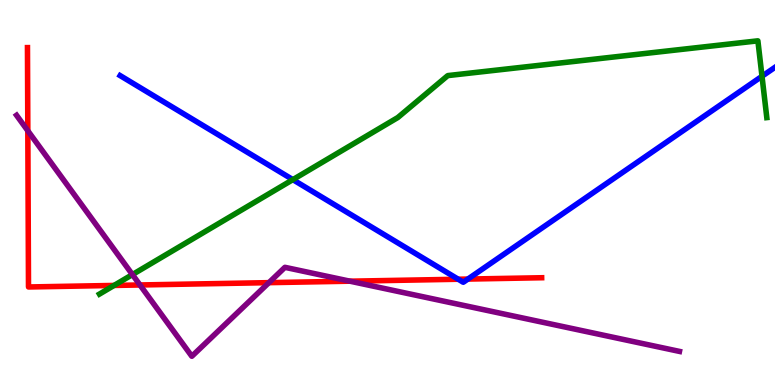[{'lines': ['blue', 'red'], 'intersections': [{'x': 5.91, 'y': 2.75}, {'x': 6.04, 'y': 2.75}]}, {'lines': ['green', 'red'], 'intersections': [{'x': 1.47, 'y': 2.59}]}, {'lines': ['purple', 'red'], 'intersections': [{'x': 0.359, 'y': 6.6}, {'x': 1.81, 'y': 2.6}, {'x': 3.47, 'y': 2.66}, {'x': 4.52, 'y': 2.7}]}, {'lines': ['blue', 'green'], 'intersections': [{'x': 3.78, 'y': 5.33}, {'x': 9.83, 'y': 8.02}]}, {'lines': ['blue', 'purple'], 'intersections': []}, {'lines': ['green', 'purple'], 'intersections': [{'x': 1.71, 'y': 2.87}]}]